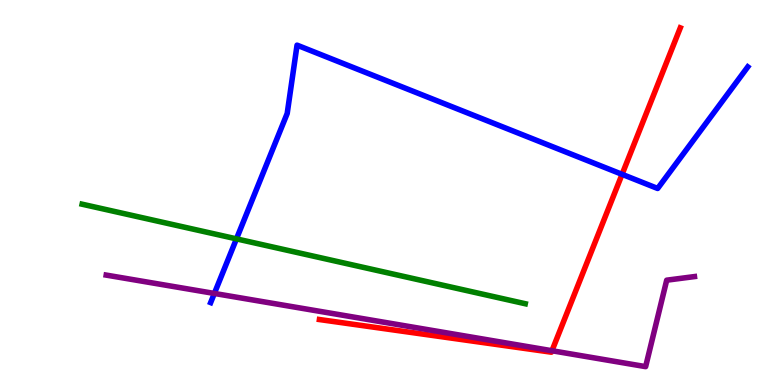[{'lines': ['blue', 'red'], 'intersections': [{'x': 8.03, 'y': 5.47}]}, {'lines': ['green', 'red'], 'intersections': []}, {'lines': ['purple', 'red'], 'intersections': [{'x': 7.12, 'y': 0.89}]}, {'lines': ['blue', 'green'], 'intersections': [{'x': 3.05, 'y': 3.8}]}, {'lines': ['blue', 'purple'], 'intersections': [{'x': 2.77, 'y': 2.38}]}, {'lines': ['green', 'purple'], 'intersections': []}]